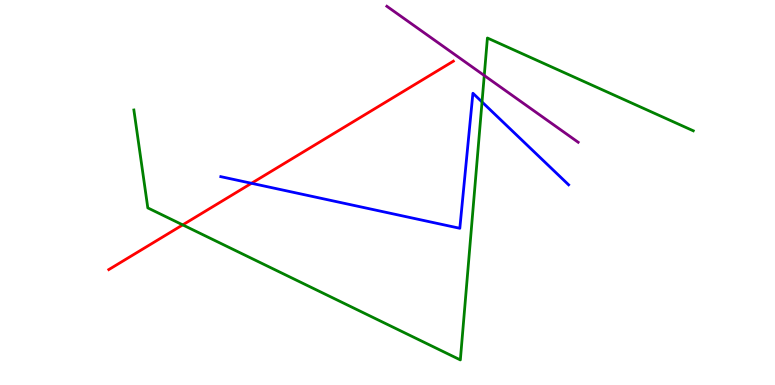[{'lines': ['blue', 'red'], 'intersections': [{'x': 3.25, 'y': 5.24}]}, {'lines': ['green', 'red'], 'intersections': [{'x': 2.36, 'y': 4.16}]}, {'lines': ['purple', 'red'], 'intersections': []}, {'lines': ['blue', 'green'], 'intersections': [{'x': 6.22, 'y': 7.35}]}, {'lines': ['blue', 'purple'], 'intersections': []}, {'lines': ['green', 'purple'], 'intersections': [{'x': 6.25, 'y': 8.04}]}]